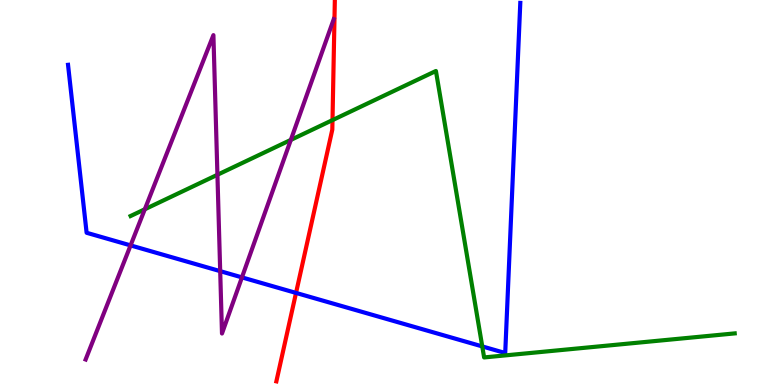[{'lines': ['blue', 'red'], 'intersections': [{'x': 3.82, 'y': 2.39}]}, {'lines': ['green', 'red'], 'intersections': [{'x': 4.29, 'y': 6.88}]}, {'lines': ['purple', 'red'], 'intersections': []}, {'lines': ['blue', 'green'], 'intersections': [{'x': 6.22, 'y': 1.0}]}, {'lines': ['blue', 'purple'], 'intersections': [{'x': 1.68, 'y': 3.63}, {'x': 2.84, 'y': 2.96}, {'x': 3.12, 'y': 2.8}]}, {'lines': ['green', 'purple'], 'intersections': [{'x': 1.87, 'y': 4.56}, {'x': 2.81, 'y': 5.46}, {'x': 3.75, 'y': 6.37}]}]